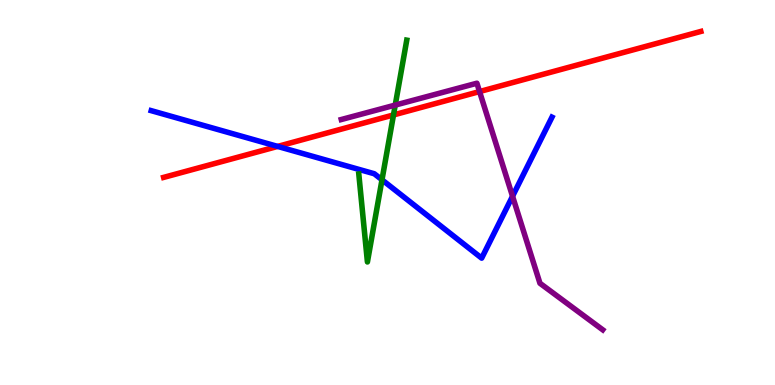[{'lines': ['blue', 'red'], 'intersections': [{'x': 3.58, 'y': 6.2}]}, {'lines': ['green', 'red'], 'intersections': [{'x': 5.08, 'y': 7.01}]}, {'lines': ['purple', 'red'], 'intersections': [{'x': 6.19, 'y': 7.62}]}, {'lines': ['blue', 'green'], 'intersections': [{'x': 4.93, 'y': 5.33}]}, {'lines': ['blue', 'purple'], 'intersections': [{'x': 6.61, 'y': 4.9}]}, {'lines': ['green', 'purple'], 'intersections': [{'x': 5.1, 'y': 7.27}]}]